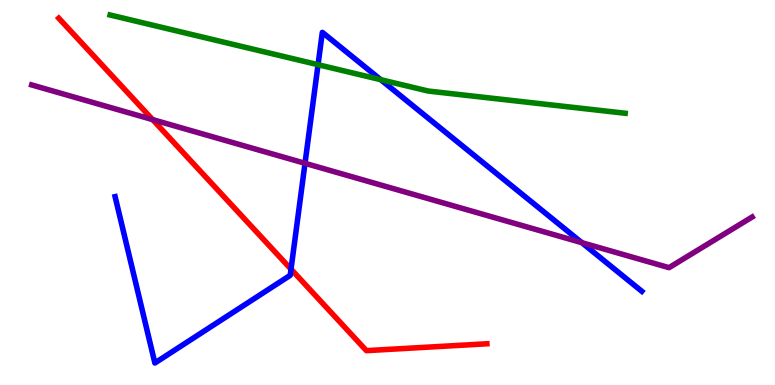[{'lines': ['blue', 'red'], 'intersections': [{'x': 3.76, 'y': 3.01}]}, {'lines': ['green', 'red'], 'intersections': []}, {'lines': ['purple', 'red'], 'intersections': [{'x': 1.97, 'y': 6.89}]}, {'lines': ['blue', 'green'], 'intersections': [{'x': 4.1, 'y': 8.32}, {'x': 4.91, 'y': 7.93}]}, {'lines': ['blue', 'purple'], 'intersections': [{'x': 3.94, 'y': 5.76}, {'x': 7.51, 'y': 3.7}]}, {'lines': ['green', 'purple'], 'intersections': []}]